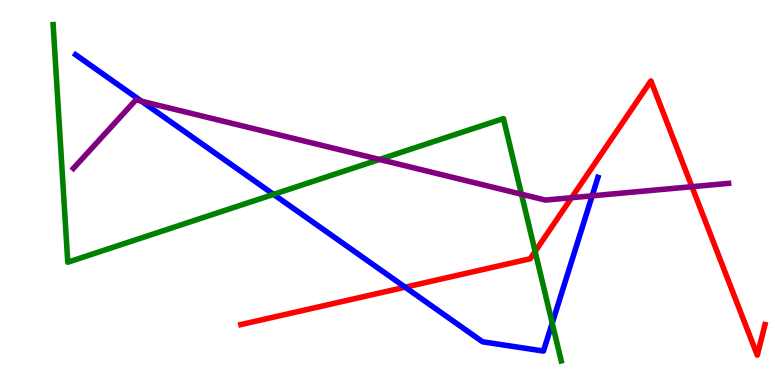[{'lines': ['blue', 'red'], 'intersections': [{'x': 5.23, 'y': 2.54}]}, {'lines': ['green', 'red'], 'intersections': [{'x': 6.9, 'y': 3.47}]}, {'lines': ['purple', 'red'], 'intersections': [{'x': 7.38, 'y': 4.86}, {'x': 8.93, 'y': 5.15}]}, {'lines': ['blue', 'green'], 'intersections': [{'x': 3.53, 'y': 4.95}, {'x': 7.13, 'y': 1.61}]}, {'lines': ['blue', 'purple'], 'intersections': [{'x': 1.83, 'y': 7.37}, {'x': 7.64, 'y': 4.91}]}, {'lines': ['green', 'purple'], 'intersections': [{'x': 4.9, 'y': 5.86}, {'x': 6.73, 'y': 4.96}]}]